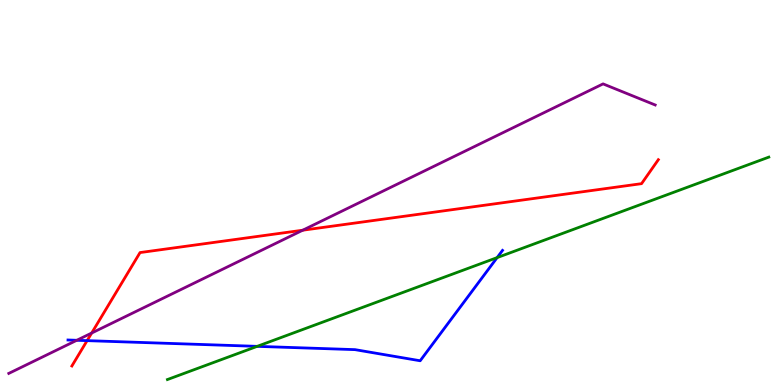[{'lines': ['blue', 'red'], 'intersections': [{'x': 1.12, 'y': 1.15}]}, {'lines': ['green', 'red'], 'intersections': []}, {'lines': ['purple', 'red'], 'intersections': [{'x': 1.18, 'y': 1.35}, {'x': 3.91, 'y': 4.02}]}, {'lines': ['blue', 'green'], 'intersections': [{'x': 3.32, 'y': 1.0}, {'x': 6.41, 'y': 3.31}]}, {'lines': ['blue', 'purple'], 'intersections': [{'x': 0.991, 'y': 1.16}]}, {'lines': ['green', 'purple'], 'intersections': []}]